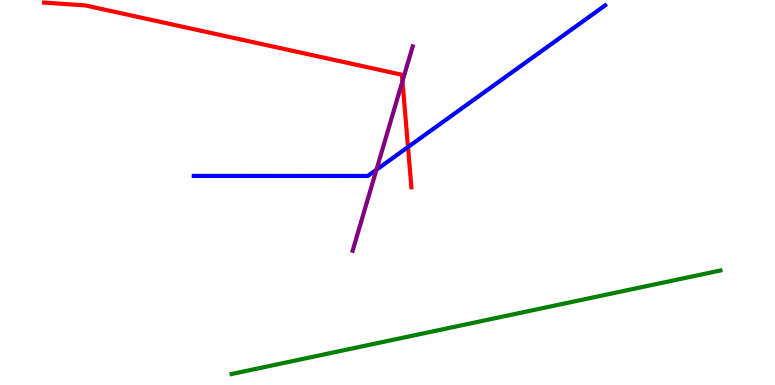[{'lines': ['blue', 'red'], 'intersections': [{'x': 5.26, 'y': 6.18}]}, {'lines': ['green', 'red'], 'intersections': []}, {'lines': ['purple', 'red'], 'intersections': [{'x': 5.19, 'y': 7.89}]}, {'lines': ['blue', 'green'], 'intersections': []}, {'lines': ['blue', 'purple'], 'intersections': [{'x': 4.86, 'y': 5.59}]}, {'lines': ['green', 'purple'], 'intersections': []}]